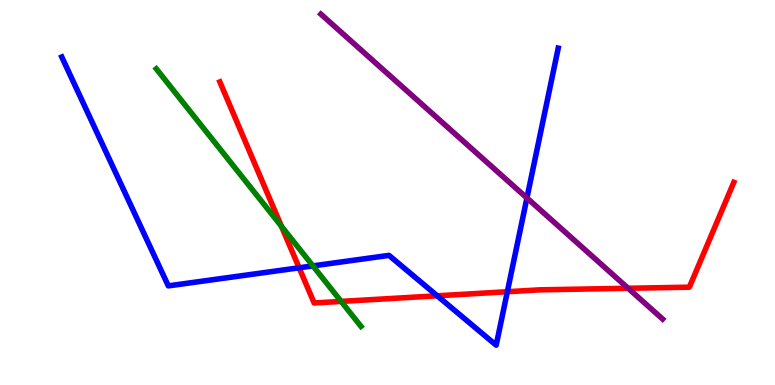[{'lines': ['blue', 'red'], 'intersections': [{'x': 3.86, 'y': 3.04}, {'x': 5.64, 'y': 2.32}, {'x': 6.55, 'y': 2.42}]}, {'lines': ['green', 'red'], 'intersections': [{'x': 3.63, 'y': 4.12}, {'x': 4.4, 'y': 2.17}]}, {'lines': ['purple', 'red'], 'intersections': [{'x': 8.1, 'y': 2.51}]}, {'lines': ['blue', 'green'], 'intersections': [{'x': 4.04, 'y': 3.09}]}, {'lines': ['blue', 'purple'], 'intersections': [{'x': 6.8, 'y': 4.86}]}, {'lines': ['green', 'purple'], 'intersections': []}]